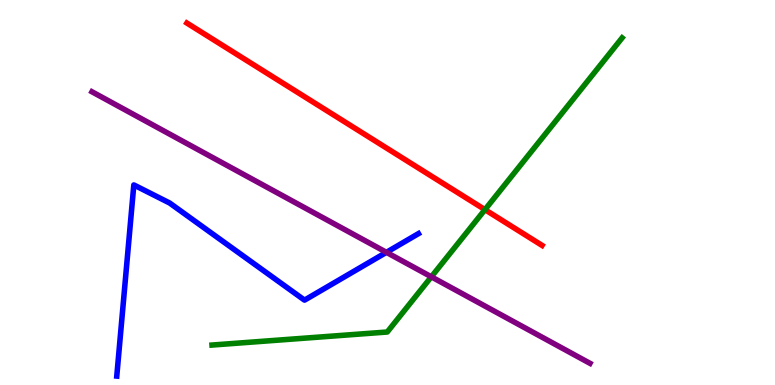[{'lines': ['blue', 'red'], 'intersections': []}, {'lines': ['green', 'red'], 'intersections': [{'x': 6.26, 'y': 4.55}]}, {'lines': ['purple', 'red'], 'intersections': []}, {'lines': ['blue', 'green'], 'intersections': []}, {'lines': ['blue', 'purple'], 'intersections': [{'x': 4.99, 'y': 3.45}]}, {'lines': ['green', 'purple'], 'intersections': [{'x': 5.57, 'y': 2.81}]}]